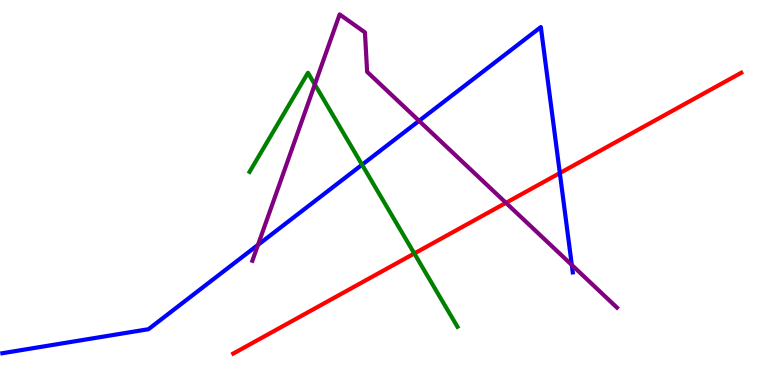[{'lines': ['blue', 'red'], 'intersections': [{'x': 7.22, 'y': 5.51}]}, {'lines': ['green', 'red'], 'intersections': [{'x': 5.35, 'y': 3.42}]}, {'lines': ['purple', 'red'], 'intersections': [{'x': 6.53, 'y': 4.73}]}, {'lines': ['blue', 'green'], 'intersections': [{'x': 4.67, 'y': 5.72}]}, {'lines': ['blue', 'purple'], 'intersections': [{'x': 3.33, 'y': 3.64}, {'x': 5.41, 'y': 6.86}, {'x': 7.38, 'y': 3.12}]}, {'lines': ['green', 'purple'], 'intersections': [{'x': 4.06, 'y': 7.81}]}]